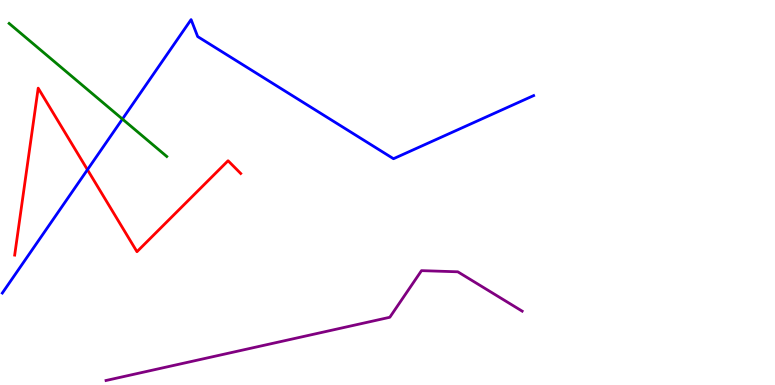[{'lines': ['blue', 'red'], 'intersections': [{'x': 1.13, 'y': 5.59}]}, {'lines': ['green', 'red'], 'intersections': []}, {'lines': ['purple', 'red'], 'intersections': []}, {'lines': ['blue', 'green'], 'intersections': [{'x': 1.58, 'y': 6.91}]}, {'lines': ['blue', 'purple'], 'intersections': []}, {'lines': ['green', 'purple'], 'intersections': []}]